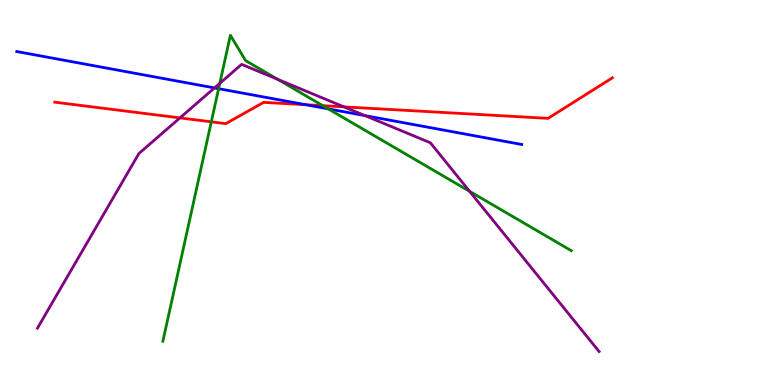[{'lines': ['blue', 'red'], 'intersections': [{'x': 3.95, 'y': 7.28}]}, {'lines': ['green', 'red'], 'intersections': [{'x': 2.73, 'y': 6.84}, {'x': 4.17, 'y': 7.25}]}, {'lines': ['purple', 'red'], 'intersections': [{'x': 2.32, 'y': 6.94}, {'x': 4.44, 'y': 7.22}]}, {'lines': ['blue', 'green'], 'intersections': [{'x': 2.82, 'y': 7.7}, {'x': 4.24, 'y': 7.17}]}, {'lines': ['blue', 'purple'], 'intersections': [{'x': 2.77, 'y': 7.72}, {'x': 4.71, 'y': 7.0}]}, {'lines': ['green', 'purple'], 'intersections': [{'x': 2.84, 'y': 7.84}, {'x': 3.58, 'y': 7.94}, {'x': 6.06, 'y': 5.03}]}]